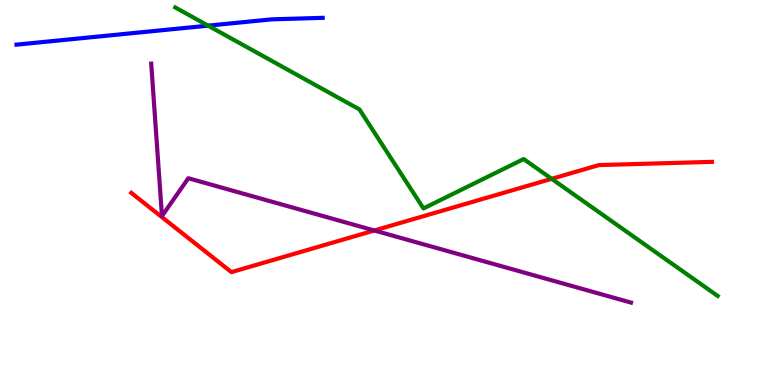[{'lines': ['blue', 'red'], 'intersections': []}, {'lines': ['green', 'red'], 'intersections': [{'x': 7.12, 'y': 5.36}]}, {'lines': ['purple', 'red'], 'intersections': [{'x': 4.83, 'y': 4.01}]}, {'lines': ['blue', 'green'], 'intersections': [{'x': 2.69, 'y': 9.33}]}, {'lines': ['blue', 'purple'], 'intersections': []}, {'lines': ['green', 'purple'], 'intersections': []}]